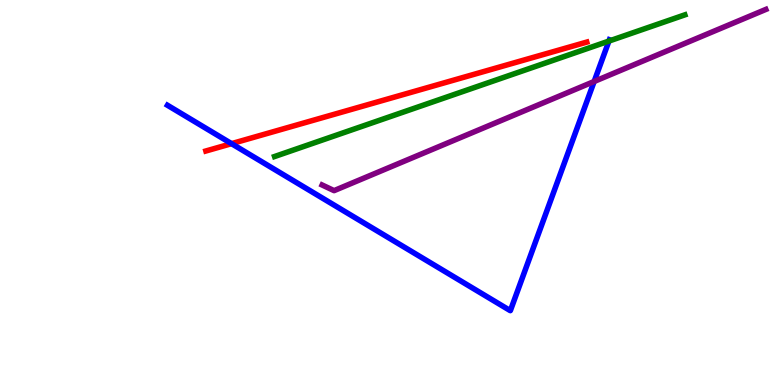[{'lines': ['blue', 'red'], 'intersections': [{'x': 2.99, 'y': 6.27}]}, {'lines': ['green', 'red'], 'intersections': []}, {'lines': ['purple', 'red'], 'intersections': []}, {'lines': ['blue', 'green'], 'intersections': [{'x': 7.86, 'y': 8.93}]}, {'lines': ['blue', 'purple'], 'intersections': [{'x': 7.67, 'y': 7.88}]}, {'lines': ['green', 'purple'], 'intersections': []}]